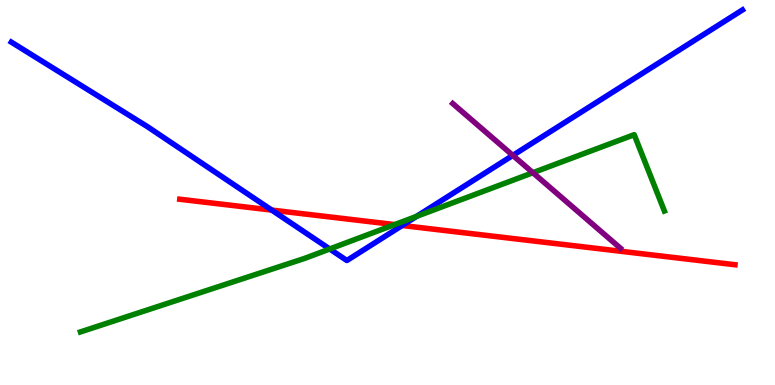[{'lines': ['blue', 'red'], 'intersections': [{'x': 3.51, 'y': 4.54}, {'x': 5.19, 'y': 4.14}]}, {'lines': ['green', 'red'], 'intersections': [{'x': 5.09, 'y': 4.17}]}, {'lines': ['purple', 'red'], 'intersections': []}, {'lines': ['blue', 'green'], 'intersections': [{'x': 4.25, 'y': 3.53}, {'x': 5.37, 'y': 4.38}]}, {'lines': ['blue', 'purple'], 'intersections': [{'x': 6.62, 'y': 5.96}]}, {'lines': ['green', 'purple'], 'intersections': [{'x': 6.88, 'y': 5.51}]}]